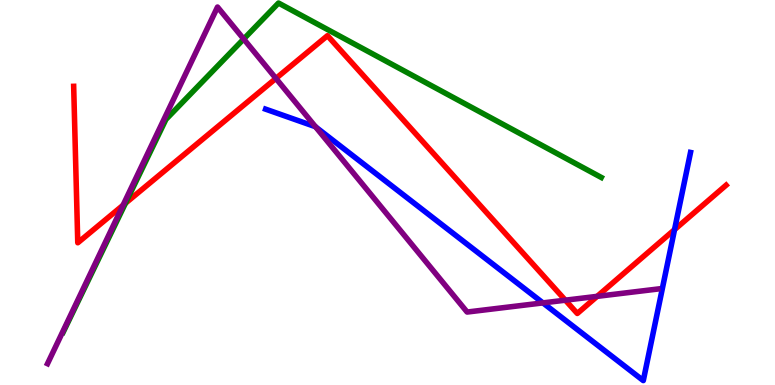[{'lines': ['blue', 'red'], 'intersections': [{'x': 8.7, 'y': 4.04}]}, {'lines': ['green', 'red'], 'intersections': [{'x': 1.62, 'y': 4.72}]}, {'lines': ['purple', 'red'], 'intersections': [{'x': 1.59, 'y': 4.67}, {'x': 3.56, 'y': 7.96}, {'x': 7.29, 'y': 2.2}, {'x': 7.71, 'y': 2.3}]}, {'lines': ['blue', 'green'], 'intersections': []}, {'lines': ['blue', 'purple'], 'intersections': [{'x': 4.07, 'y': 6.7}, {'x': 7.01, 'y': 2.13}]}, {'lines': ['green', 'purple'], 'intersections': [{'x': 3.14, 'y': 8.99}]}]